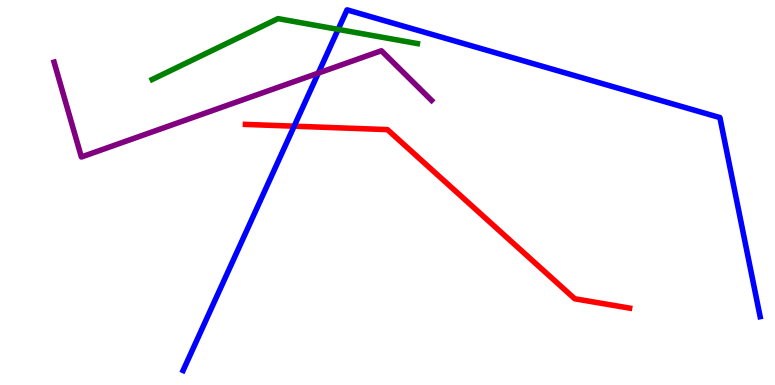[{'lines': ['blue', 'red'], 'intersections': [{'x': 3.8, 'y': 6.72}]}, {'lines': ['green', 'red'], 'intersections': []}, {'lines': ['purple', 'red'], 'intersections': []}, {'lines': ['blue', 'green'], 'intersections': [{'x': 4.36, 'y': 9.24}]}, {'lines': ['blue', 'purple'], 'intersections': [{'x': 4.11, 'y': 8.1}]}, {'lines': ['green', 'purple'], 'intersections': []}]